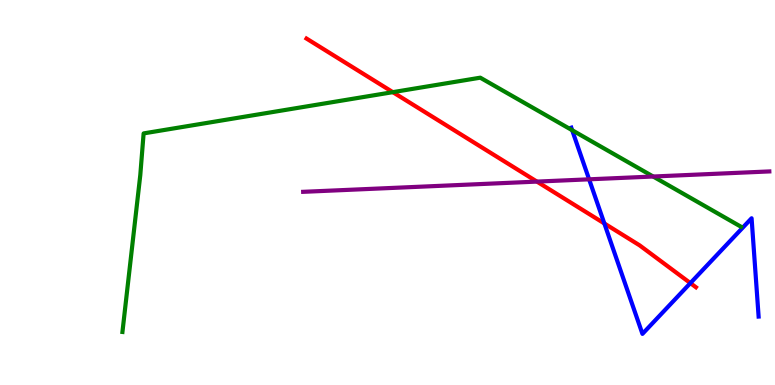[{'lines': ['blue', 'red'], 'intersections': [{'x': 7.8, 'y': 4.2}, {'x': 8.91, 'y': 2.65}]}, {'lines': ['green', 'red'], 'intersections': [{'x': 5.07, 'y': 7.61}]}, {'lines': ['purple', 'red'], 'intersections': [{'x': 6.93, 'y': 5.28}]}, {'lines': ['blue', 'green'], 'intersections': [{'x': 7.38, 'y': 6.62}]}, {'lines': ['blue', 'purple'], 'intersections': [{'x': 7.6, 'y': 5.34}]}, {'lines': ['green', 'purple'], 'intersections': [{'x': 8.43, 'y': 5.42}]}]